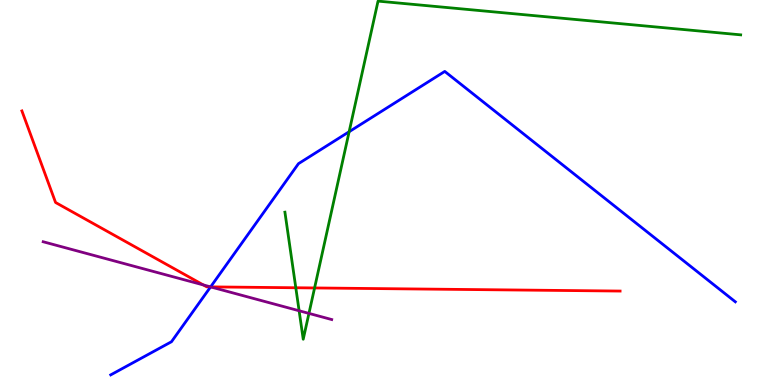[{'lines': ['blue', 'red'], 'intersections': [{'x': 2.72, 'y': 2.55}]}, {'lines': ['green', 'red'], 'intersections': [{'x': 3.82, 'y': 2.53}, {'x': 4.06, 'y': 2.52}]}, {'lines': ['purple', 'red'], 'intersections': [{'x': 2.62, 'y': 2.6}, {'x': 2.72, 'y': 2.55}]}, {'lines': ['blue', 'green'], 'intersections': [{'x': 4.51, 'y': 6.58}]}, {'lines': ['blue', 'purple'], 'intersections': [{'x': 2.72, 'y': 2.55}]}, {'lines': ['green', 'purple'], 'intersections': [{'x': 3.86, 'y': 1.93}, {'x': 3.99, 'y': 1.86}]}]